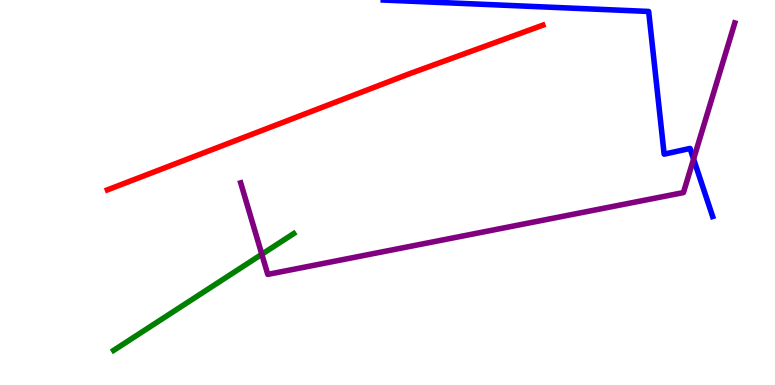[{'lines': ['blue', 'red'], 'intersections': []}, {'lines': ['green', 'red'], 'intersections': []}, {'lines': ['purple', 'red'], 'intersections': []}, {'lines': ['blue', 'green'], 'intersections': []}, {'lines': ['blue', 'purple'], 'intersections': [{'x': 8.95, 'y': 5.87}]}, {'lines': ['green', 'purple'], 'intersections': [{'x': 3.38, 'y': 3.4}]}]